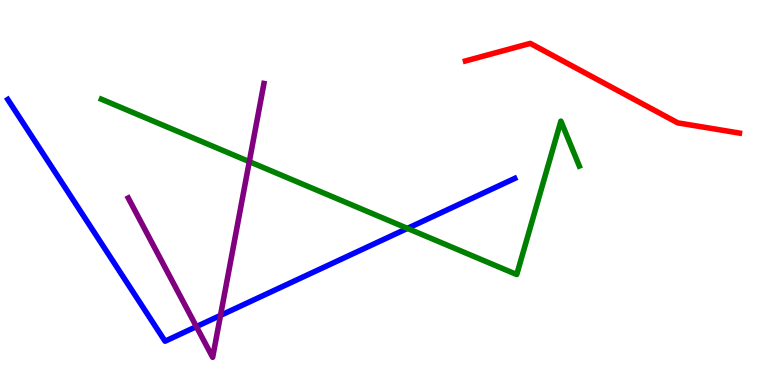[{'lines': ['blue', 'red'], 'intersections': []}, {'lines': ['green', 'red'], 'intersections': []}, {'lines': ['purple', 'red'], 'intersections': []}, {'lines': ['blue', 'green'], 'intersections': [{'x': 5.26, 'y': 4.07}]}, {'lines': ['blue', 'purple'], 'intersections': [{'x': 2.53, 'y': 1.52}, {'x': 2.85, 'y': 1.81}]}, {'lines': ['green', 'purple'], 'intersections': [{'x': 3.22, 'y': 5.8}]}]